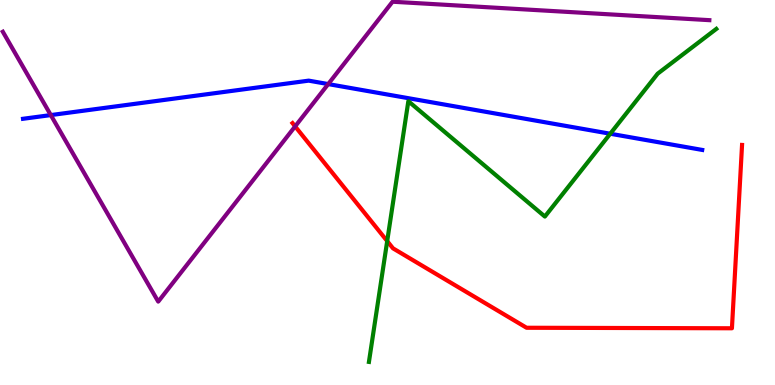[{'lines': ['blue', 'red'], 'intersections': []}, {'lines': ['green', 'red'], 'intersections': [{'x': 5.0, 'y': 3.74}]}, {'lines': ['purple', 'red'], 'intersections': [{'x': 3.81, 'y': 6.72}]}, {'lines': ['blue', 'green'], 'intersections': [{'x': 7.87, 'y': 6.53}]}, {'lines': ['blue', 'purple'], 'intersections': [{'x': 0.656, 'y': 7.01}, {'x': 4.23, 'y': 7.82}]}, {'lines': ['green', 'purple'], 'intersections': []}]